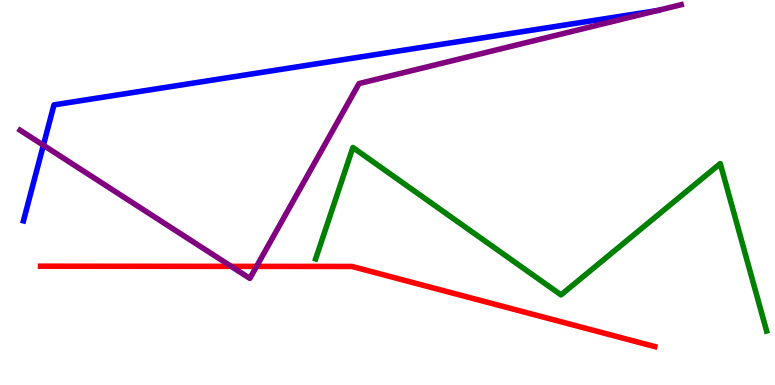[{'lines': ['blue', 'red'], 'intersections': []}, {'lines': ['green', 'red'], 'intersections': []}, {'lines': ['purple', 'red'], 'intersections': [{'x': 2.98, 'y': 3.08}, {'x': 3.31, 'y': 3.08}]}, {'lines': ['blue', 'green'], 'intersections': []}, {'lines': ['blue', 'purple'], 'intersections': [{'x': 0.56, 'y': 6.23}, {'x': 8.48, 'y': 9.73}]}, {'lines': ['green', 'purple'], 'intersections': []}]